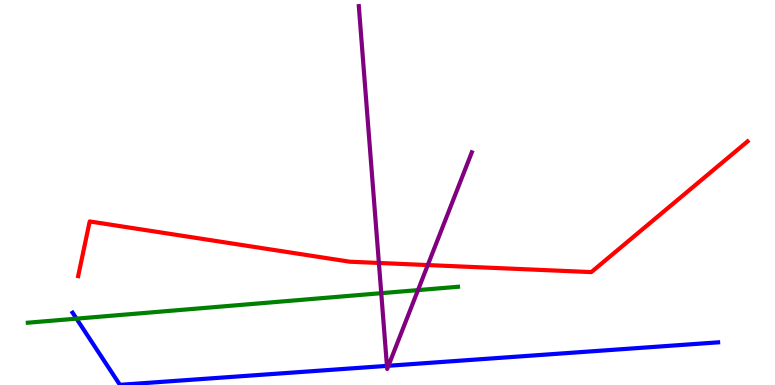[{'lines': ['blue', 'red'], 'intersections': []}, {'lines': ['green', 'red'], 'intersections': []}, {'lines': ['purple', 'red'], 'intersections': [{'x': 4.89, 'y': 3.17}, {'x': 5.52, 'y': 3.12}]}, {'lines': ['blue', 'green'], 'intersections': [{'x': 0.987, 'y': 1.72}]}, {'lines': ['blue', 'purple'], 'intersections': [{'x': 4.99, 'y': 0.497}, {'x': 5.01, 'y': 0.5}]}, {'lines': ['green', 'purple'], 'intersections': [{'x': 4.92, 'y': 2.38}, {'x': 5.39, 'y': 2.46}]}]